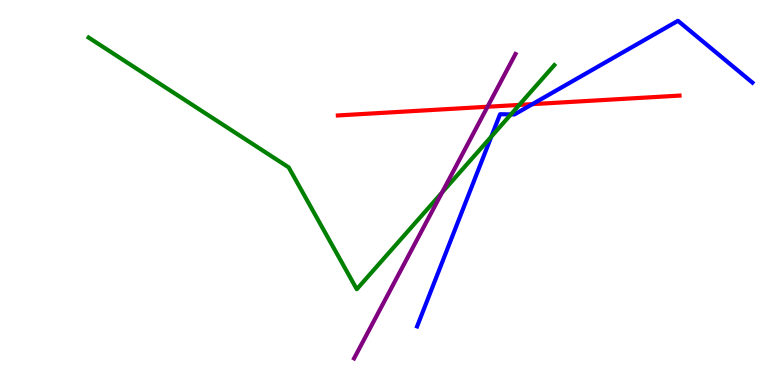[{'lines': ['blue', 'red'], 'intersections': [{'x': 6.87, 'y': 7.29}]}, {'lines': ['green', 'red'], 'intersections': [{'x': 6.7, 'y': 7.28}]}, {'lines': ['purple', 'red'], 'intersections': [{'x': 6.29, 'y': 7.23}]}, {'lines': ['blue', 'green'], 'intersections': [{'x': 6.34, 'y': 6.45}, {'x': 6.59, 'y': 7.03}]}, {'lines': ['blue', 'purple'], 'intersections': []}, {'lines': ['green', 'purple'], 'intersections': [{'x': 5.7, 'y': 5.0}]}]